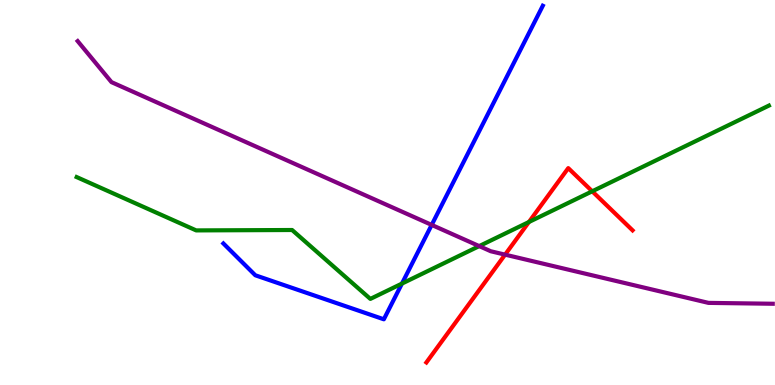[{'lines': ['blue', 'red'], 'intersections': []}, {'lines': ['green', 'red'], 'intersections': [{'x': 6.82, 'y': 4.23}, {'x': 7.64, 'y': 5.03}]}, {'lines': ['purple', 'red'], 'intersections': [{'x': 6.52, 'y': 3.39}]}, {'lines': ['blue', 'green'], 'intersections': [{'x': 5.19, 'y': 2.63}]}, {'lines': ['blue', 'purple'], 'intersections': [{'x': 5.57, 'y': 4.16}]}, {'lines': ['green', 'purple'], 'intersections': [{'x': 6.18, 'y': 3.61}]}]